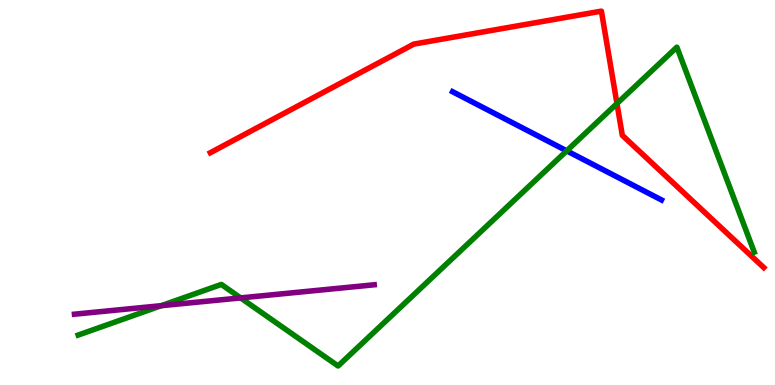[{'lines': ['blue', 'red'], 'intersections': []}, {'lines': ['green', 'red'], 'intersections': [{'x': 7.96, 'y': 7.31}]}, {'lines': ['purple', 'red'], 'intersections': []}, {'lines': ['blue', 'green'], 'intersections': [{'x': 7.31, 'y': 6.08}]}, {'lines': ['blue', 'purple'], 'intersections': []}, {'lines': ['green', 'purple'], 'intersections': [{'x': 2.08, 'y': 2.06}, {'x': 3.1, 'y': 2.26}]}]